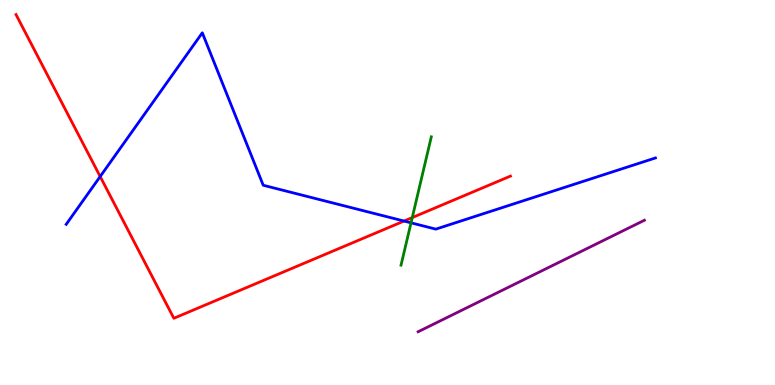[{'lines': ['blue', 'red'], 'intersections': [{'x': 1.29, 'y': 5.42}, {'x': 5.21, 'y': 4.26}]}, {'lines': ['green', 'red'], 'intersections': [{'x': 5.32, 'y': 4.35}]}, {'lines': ['purple', 'red'], 'intersections': []}, {'lines': ['blue', 'green'], 'intersections': [{'x': 5.3, 'y': 4.21}]}, {'lines': ['blue', 'purple'], 'intersections': []}, {'lines': ['green', 'purple'], 'intersections': []}]